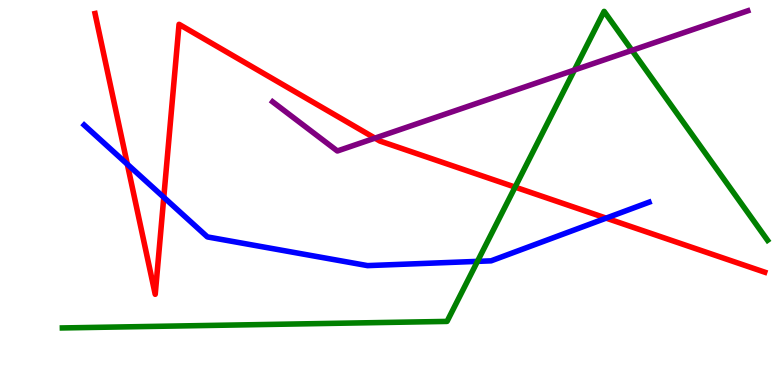[{'lines': ['blue', 'red'], 'intersections': [{'x': 1.64, 'y': 5.73}, {'x': 2.11, 'y': 4.87}, {'x': 7.82, 'y': 4.33}]}, {'lines': ['green', 'red'], 'intersections': [{'x': 6.65, 'y': 5.14}]}, {'lines': ['purple', 'red'], 'intersections': [{'x': 4.84, 'y': 6.41}]}, {'lines': ['blue', 'green'], 'intersections': [{'x': 6.16, 'y': 3.21}]}, {'lines': ['blue', 'purple'], 'intersections': []}, {'lines': ['green', 'purple'], 'intersections': [{'x': 7.41, 'y': 8.18}, {'x': 8.15, 'y': 8.69}]}]